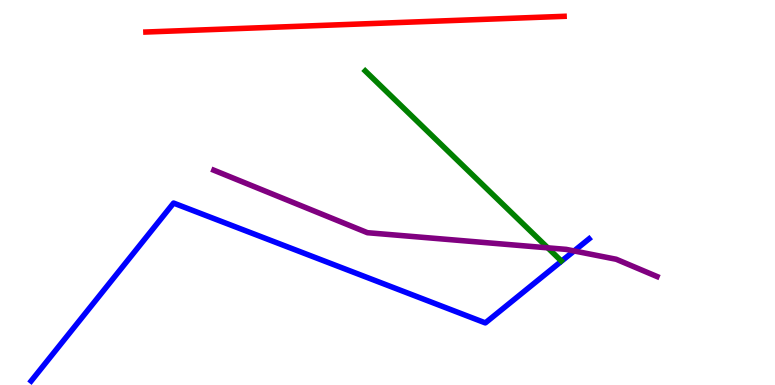[{'lines': ['blue', 'red'], 'intersections': []}, {'lines': ['green', 'red'], 'intersections': []}, {'lines': ['purple', 'red'], 'intersections': []}, {'lines': ['blue', 'green'], 'intersections': []}, {'lines': ['blue', 'purple'], 'intersections': [{'x': 7.41, 'y': 3.48}]}, {'lines': ['green', 'purple'], 'intersections': [{'x': 7.07, 'y': 3.56}]}]